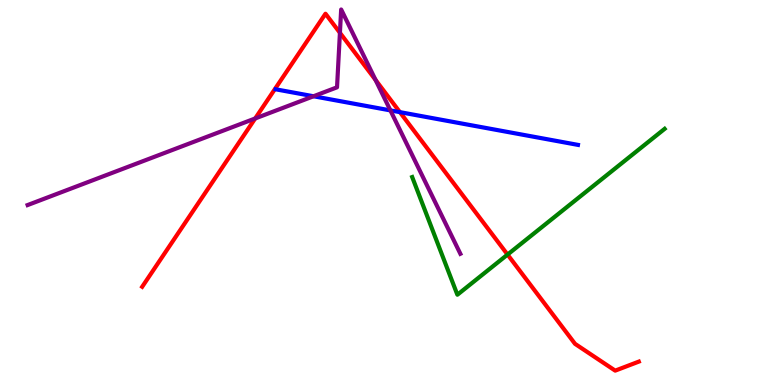[{'lines': ['blue', 'red'], 'intersections': [{'x': 5.16, 'y': 7.09}]}, {'lines': ['green', 'red'], 'intersections': [{'x': 6.55, 'y': 3.39}]}, {'lines': ['purple', 'red'], 'intersections': [{'x': 3.29, 'y': 6.92}, {'x': 4.39, 'y': 9.15}, {'x': 4.85, 'y': 7.92}]}, {'lines': ['blue', 'green'], 'intersections': []}, {'lines': ['blue', 'purple'], 'intersections': [{'x': 4.05, 'y': 7.5}, {'x': 5.04, 'y': 7.13}]}, {'lines': ['green', 'purple'], 'intersections': []}]